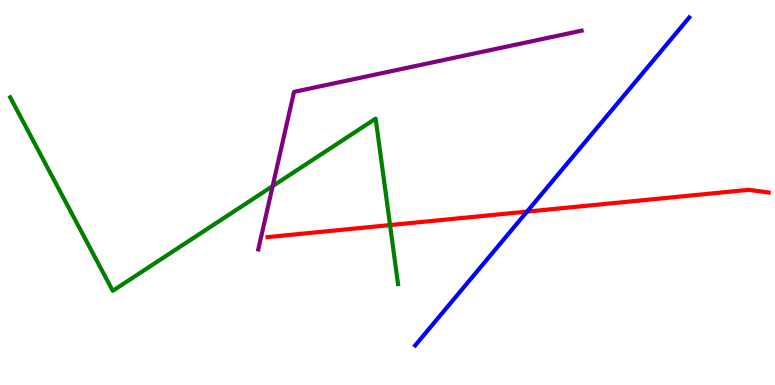[{'lines': ['blue', 'red'], 'intersections': [{'x': 6.8, 'y': 4.5}]}, {'lines': ['green', 'red'], 'intersections': [{'x': 5.03, 'y': 4.15}]}, {'lines': ['purple', 'red'], 'intersections': []}, {'lines': ['blue', 'green'], 'intersections': []}, {'lines': ['blue', 'purple'], 'intersections': []}, {'lines': ['green', 'purple'], 'intersections': [{'x': 3.52, 'y': 5.17}]}]